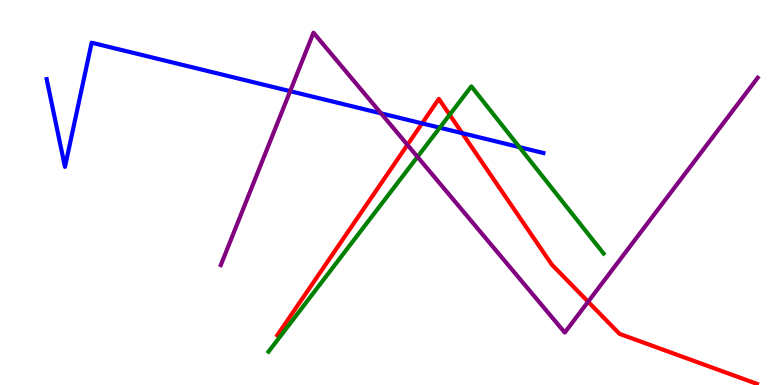[{'lines': ['blue', 'red'], 'intersections': [{'x': 5.45, 'y': 6.8}, {'x': 5.96, 'y': 6.54}]}, {'lines': ['green', 'red'], 'intersections': [{'x': 5.8, 'y': 7.02}]}, {'lines': ['purple', 'red'], 'intersections': [{'x': 5.26, 'y': 6.24}, {'x': 7.59, 'y': 2.16}]}, {'lines': ['blue', 'green'], 'intersections': [{'x': 5.67, 'y': 6.68}, {'x': 6.7, 'y': 6.18}]}, {'lines': ['blue', 'purple'], 'intersections': [{'x': 3.74, 'y': 7.63}, {'x': 4.92, 'y': 7.06}]}, {'lines': ['green', 'purple'], 'intersections': [{'x': 5.39, 'y': 5.93}]}]